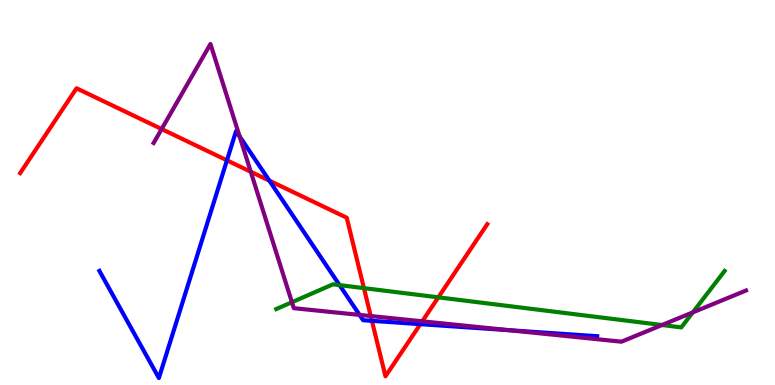[{'lines': ['blue', 'red'], 'intersections': [{'x': 2.93, 'y': 5.84}, {'x': 3.48, 'y': 5.31}, {'x': 4.8, 'y': 1.67}, {'x': 5.42, 'y': 1.58}]}, {'lines': ['green', 'red'], 'intersections': [{'x': 4.7, 'y': 2.52}, {'x': 5.66, 'y': 2.28}]}, {'lines': ['purple', 'red'], 'intersections': [{'x': 2.09, 'y': 6.65}, {'x': 3.24, 'y': 5.54}, {'x': 4.78, 'y': 1.79}, {'x': 5.45, 'y': 1.65}]}, {'lines': ['blue', 'green'], 'intersections': [{'x': 4.38, 'y': 2.59}]}, {'lines': ['blue', 'purple'], 'intersections': [{'x': 3.09, 'y': 6.46}, {'x': 4.64, 'y': 1.82}, {'x': 6.57, 'y': 1.42}]}, {'lines': ['green', 'purple'], 'intersections': [{'x': 3.77, 'y': 2.15}, {'x': 8.54, 'y': 1.56}, {'x': 8.94, 'y': 1.89}]}]